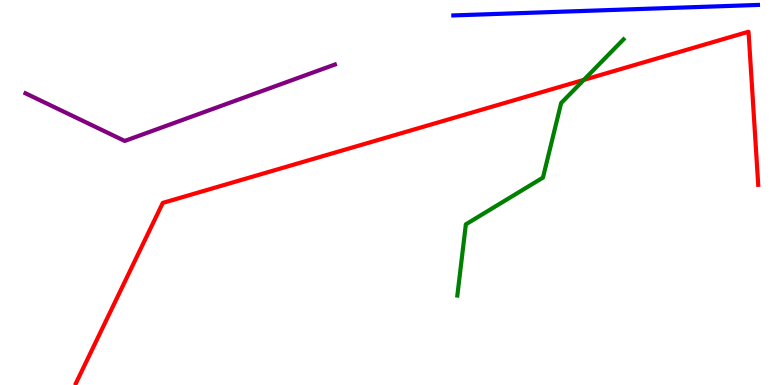[{'lines': ['blue', 'red'], 'intersections': []}, {'lines': ['green', 'red'], 'intersections': [{'x': 7.53, 'y': 7.93}]}, {'lines': ['purple', 'red'], 'intersections': []}, {'lines': ['blue', 'green'], 'intersections': []}, {'lines': ['blue', 'purple'], 'intersections': []}, {'lines': ['green', 'purple'], 'intersections': []}]